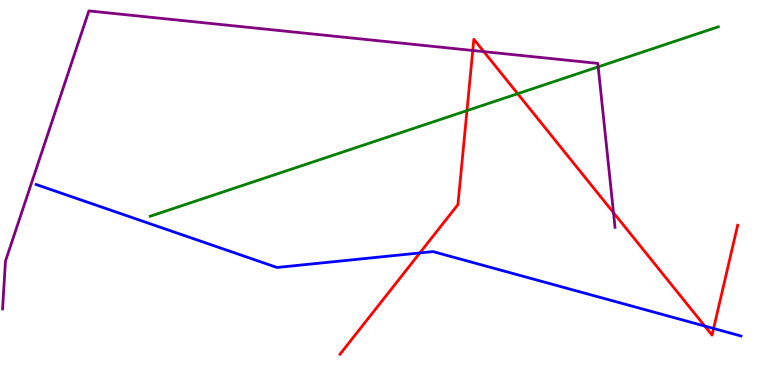[{'lines': ['blue', 'red'], 'intersections': [{'x': 5.42, 'y': 3.43}, {'x': 9.09, 'y': 1.53}, {'x': 9.21, 'y': 1.47}]}, {'lines': ['green', 'red'], 'intersections': [{'x': 6.03, 'y': 7.13}, {'x': 6.68, 'y': 7.57}]}, {'lines': ['purple', 'red'], 'intersections': [{'x': 6.1, 'y': 8.69}, {'x': 6.24, 'y': 8.66}, {'x': 7.92, 'y': 4.48}]}, {'lines': ['blue', 'green'], 'intersections': []}, {'lines': ['blue', 'purple'], 'intersections': []}, {'lines': ['green', 'purple'], 'intersections': [{'x': 7.72, 'y': 8.26}]}]